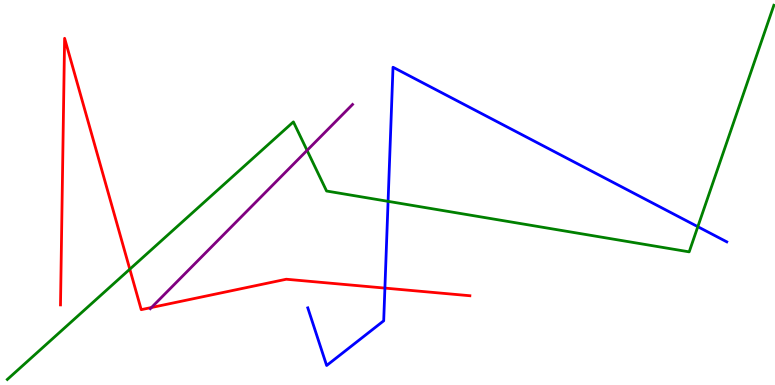[{'lines': ['blue', 'red'], 'intersections': [{'x': 4.97, 'y': 2.52}]}, {'lines': ['green', 'red'], 'intersections': [{'x': 1.67, 'y': 3.01}]}, {'lines': ['purple', 'red'], 'intersections': [{'x': 1.95, 'y': 2.01}]}, {'lines': ['blue', 'green'], 'intersections': [{'x': 5.01, 'y': 4.77}, {'x': 9.0, 'y': 4.11}]}, {'lines': ['blue', 'purple'], 'intersections': []}, {'lines': ['green', 'purple'], 'intersections': [{'x': 3.96, 'y': 6.09}]}]